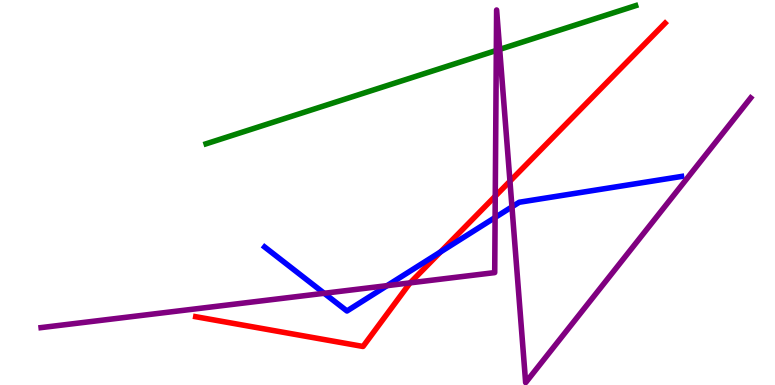[{'lines': ['blue', 'red'], 'intersections': [{'x': 5.68, 'y': 3.46}]}, {'lines': ['green', 'red'], 'intersections': []}, {'lines': ['purple', 'red'], 'intersections': [{'x': 5.29, 'y': 2.65}, {'x': 6.39, 'y': 4.9}, {'x': 6.58, 'y': 5.29}]}, {'lines': ['blue', 'green'], 'intersections': []}, {'lines': ['blue', 'purple'], 'intersections': [{'x': 4.18, 'y': 2.38}, {'x': 4.99, 'y': 2.58}, {'x': 6.39, 'y': 4.35}, {'x': 6.61, 'y': 4.63}]}, {'lines': ['green', 'purple'], 'intersections': [{'x': 6.4, 'y': 8.69}, {'x': 6.45, 'y': 8.72}]}]